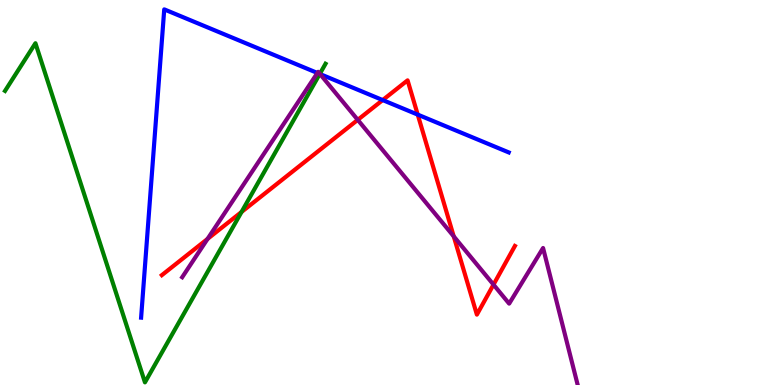[{'lines': ['blue', 'red'], 'intersections': [{'x': 4.94, 'y': 7.4}, {'x': 5.39, 'y': 7.02}]}, {'lines': ['green', 'red'], 'intersections': [{'x': 3.12, 'y': 4.49}]}, {'lines': ['purple', 'red'], 'intersections': [{'x': 2.68, 'y': 3.79}, {'x': 4.62, 'y': 6.89}, {'x': 5.85, 'y': 3.86}, {'x': 6.37, 'y': 2.61}]}, {'lines': ['blue', 'green'], 'intersections': [{'x': 4.13, 'y': 8.08}]}, {'lines': ['blue', 'purple'], 'intersections': [{'x': 4.1, 'y': 8.1}, {'x': 4.13, 'y': 8.08}]}, {'lines': ['green', 'purple'], 'intersections': [{'x': 4.13, 'y': 8.08}]}]